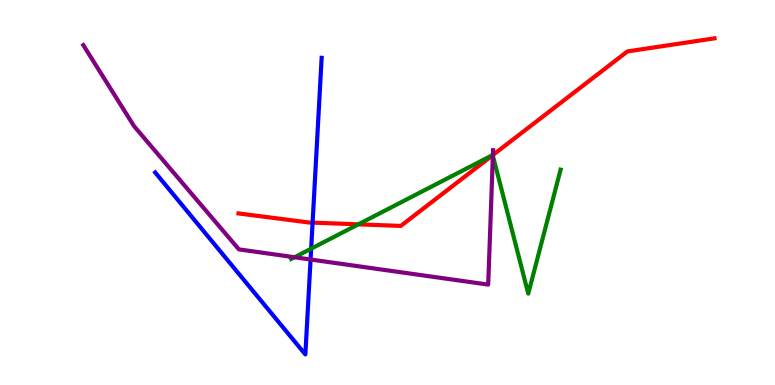[{'lines': ['blue', 'red'], 'intersections': [{'x': 4.03, 'y': 4.22}]}, {'lines': ['green', 'red'], 'intersections': [{'x': 4.62, 'y': 4.17}, {'x': 6.36, 'y': 5.97}]}, {'lines': ['purple', 'red'], 'intersections': [{'x': 6.36, 'y': 5.97}]}, {'lines': ['blue', 'green'], 'intersections': [{'x': 4.02, 'y': 3.54}]}, {'lines': ['blue', 'purple'], 'intersections': [{'x': 4.01, 'y': 3.26}]}, {'lines': ['green', 'purple'], 'intersections': [{'x': 3.8, 'y': 3.32}, {'x': 6.36, 'y': 5.96}]}]